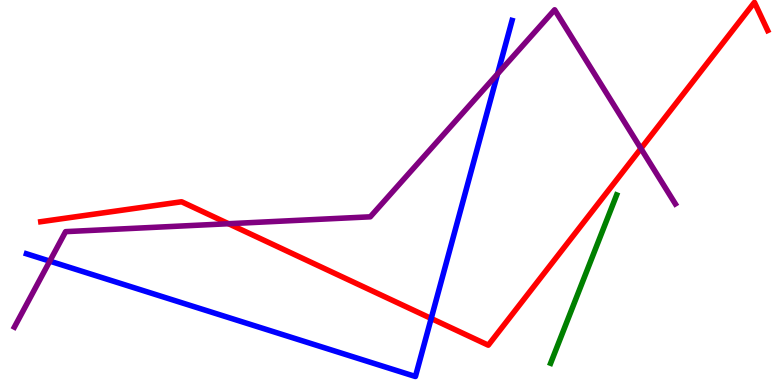[{'lines': ['blue', 'red'], 'intersections': [{'x': 5.56, 'y': 1.73}]}, {'lines': ['green', 'red'], 'intersections': []}, {'lines': ['purple', 'red'], 'intersections': [{'x': 2.95, 'y': 4.19}, {'x': 8.27, 'y': 6.14}]}, {'lines': ['blue', 'green'], 'intersections': []}, {'lines': ['blue', 'purple'], 'intersections': [{'x': 0.642, 'y': 3.22}, {'x': 6.42, 'y': 8.08}]}, {'lines': ['green', 'purple'], 'intersections': []}]